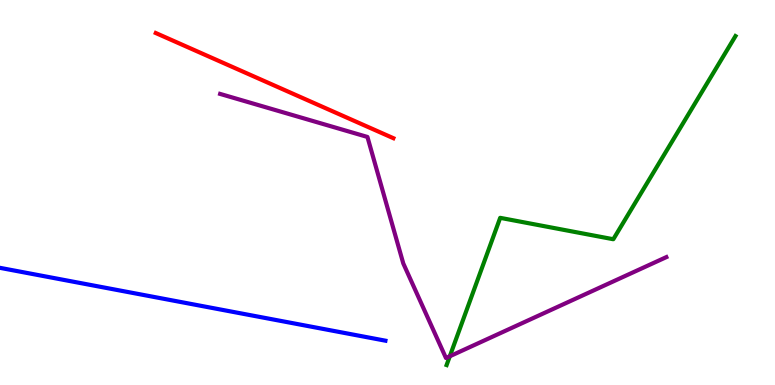[{'lines': ['blue', 'red'], 'intersections': []}, {'lines': ['green', 'red'], 'intersections': []}, {'lines': ['purple', 'red'], 'intersections': []}, {'lines': ['blue', 'green'], 'intersections': []}, {'lines': ['blue', 'purple'], 'intersections': []}, {'lines': ['green', 'purple'], 'intersections': [{'x': 5.8, 'y': 0.747}]}]